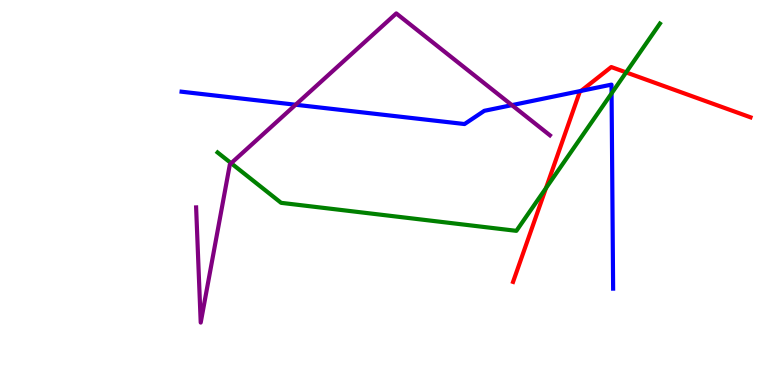[{'lines': ['blue', 'red'], 'intersections': [{'x': 7.5, 'y': 7.64}]}, {'lines': ['green', 'red'], 'intersections': [{'x': 7.04, 'y': 5.11}, {'x': 8.08, 'y': 8.12}]}, {'lines': ['purple', 'red'], 'intersections': []}, {'lines': ['blue', 'green'], 'intersections': [{'x': 7.89, 'y': 7.57}]}, {'lines': ['blue', 'purple'], 'intersections': [{'x': 3.81, 'y': 7.28}, {'x': 6.61, 'y': 7.27}]}, {'lines': ['green', 'purple'], 'intersections': [{'x': 2.98, 'y': 5.76}]}]